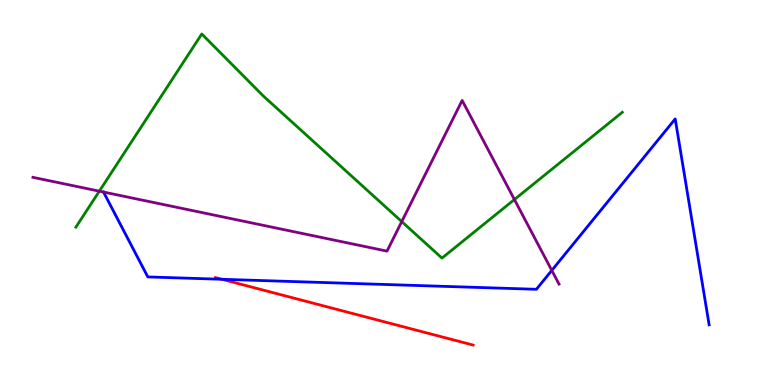[{'lines': ['blue', 'red'], 'intersections': [{'x': 2.86, 'y': 2.75}]}, {'lines': ['green', 'red'], 'intersections': []}, {'lines': ['purple', 'red'], 'intersections': []}, {'lines': ['blue', 'green'], 'intersections': []}, {'lines': ['blue', 'purple'], 'intersections': [{'x': 1.34, 'y': 5.01}, {'x': 7.12, 'y': 2.98}]}, {'lines': ['green', 'purple'], 'intersections': [{'x': 1.28, 'y': 5.03}, {'x': 5.18, 'y': 4.24}, {'x': 6.64, 'y': 4.82}]}]